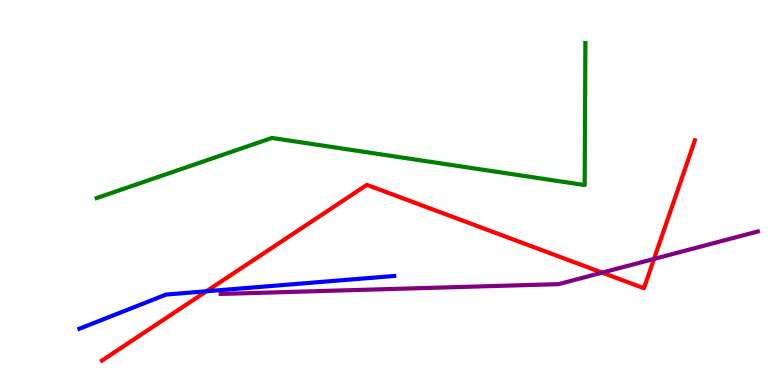[{'lines': ['blue', 'red'], 'intersections': [{'x': 2.66, 'y': 2.43}]}, {'lines': ['green', 'red'], 'intersections': []}, {'lines': ['purple', 'red'], 'intersections': [{'x': 7.77, 'y': 2.92}, {'x': 8.44, 'y': 3.27}]}, {'lines': ['blue', 'green'], 'intersections': []}, {'lines': ['blue', 'purple'], 'intersections': []}, {'lines': ['green', 'purple'], 'intersections': []}]